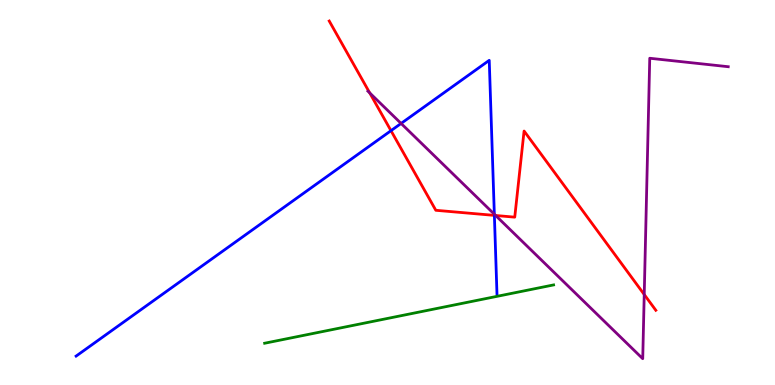[{'lines': ['blue', 'red'], 'intersections': [{'x': 5.04, 'y': 6.61}, {'x': 6.38, 'y': 4.41}]}, {'lines': ['green', 'red'], 'intersections': []}, {'lines': ['purple', 'red'], 'intersections': [{'x': 4.77, 'y': 7.59}, {'x': 6.4, 'y': 4.4}, {'x': 8.31, 'y': 2.35}]}, {'lines': ['blue', 'green'], 'intersections': []}, {'lines': ['blue', 'purple'], 'intersections': [{'x': 5.18, 'y': 6.79}, {'x': 6.38, 'y': 4.44}]}, {'lines': ['green', 'purple'], 'intersections': []}]